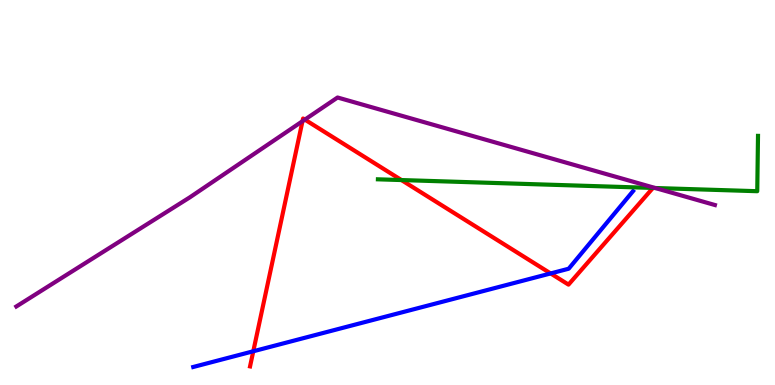[{'lines': ['blue', 'red'], 'intersections': [{'x': 3.27, 'y': 0.876}, {'x': 7.1, 'y': 2.9}]}, {'lines': ['green', 'red'], 'intersections': [{'x': 5.18, 'y': 5.32}]}, {'lines': ['purple', 'red'], 'intersections': [{'x': 3.9, 'y': 6.85}, {'x': 3.93, 'y': 6.89}]}, {'lines': ['blue', 'green'], 'intersections': []}, {'lines': ['blue', 'purple'], 'intersections': []}, {'lines': ['green', 'purple'], 'intersections': [{'x': 8.45, 'y': 5.12}]}]